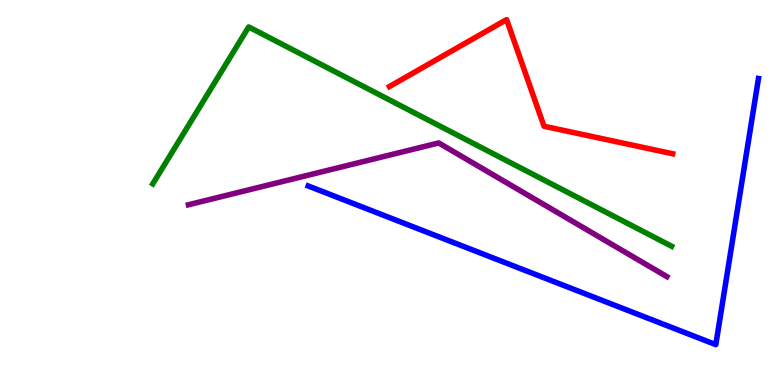[{'lines': ['blue', 'red'], 'intersections': []}, {'lines': ['green', 'red'], 'intersections': []}, {'lines': ['purple', 'red'], 'intersections': []}, {'lines': ['blue', 'green'], 'intersections': []}, {'lines': ['blue', 'purple'], 'intersections': []}, {'lines': ['green', 'purple'], 'intersections': []}]